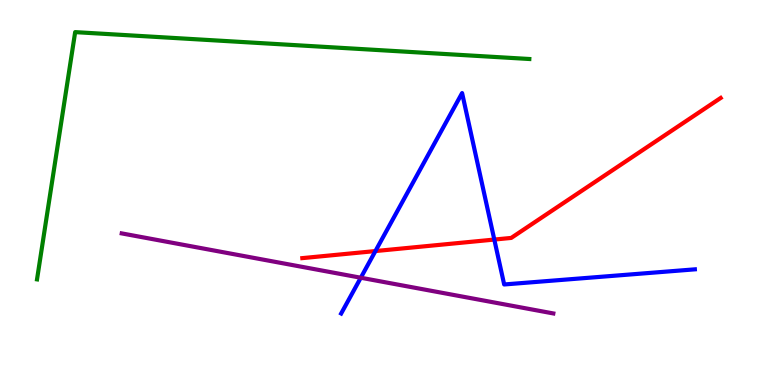[{'lines': ['blue', 'red'], 'intersections': [{'x': 4.84, 'y': 3.48}, {'x': 6.38, 'y': 3.78}]}, {'lines': ['green', 'red'], 'intersections': []}, {'lines': ['purple', 'red'], 'intersections': []}, {'lines': ['blue', 'green'], 'intersections': []}, {'lines': ['blue', 'purple'], 'intersections': [{'x': 4.66, 'y': 2.79}]}, {'lines': ['green', 'purple'], 'intersections': []}]